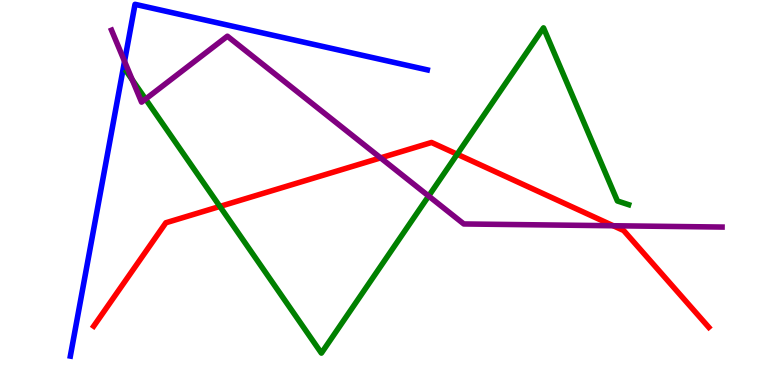[{'lines': ['blue', 'red'], 'intersections': []}, {'lines': ['green', 'red'], 'intersections': [{'x': 2.84, 'y': 4.64}, {'x': 5.9, 'y': 5.99}]}, {'lines': ['purple', 'red'], 'intersections': [{'x': 4.91, 'y': 5.9}, {'x': 7.91, 'y': 4.14}]}, {'lines': ['blue', 'green'], 'intersections': []}, {'lines': ['blue', 'purple'], 'intersections': [{'x': 1.61, 'y': 8.41}]}, {'lines': ['green', 'purple'], 'intersections': [{'x': 1.71, 'y': 7.93}, {'x': 1.88, 'y': 7.43}, {'x': 5.53, 'y': 4.91}]}]